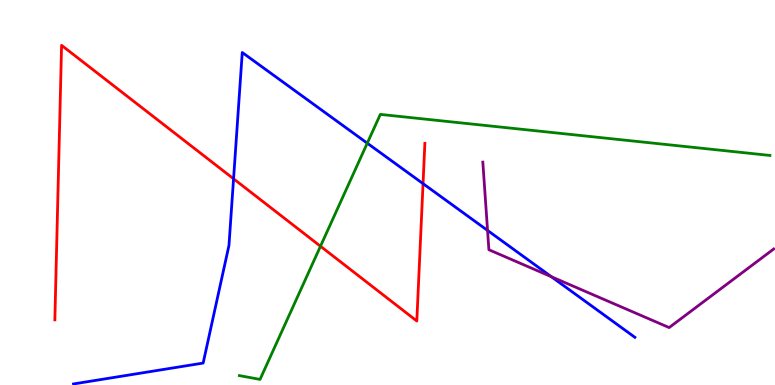[{'lines': ['blue', 'red'], 'intersections': [{'x': 3.01, 'y': 5.36}, {'x': 5.46, 'y': 5.23}]}, {'lines': ['green', 'red'], 'intersections': [{'x': 4.14, 'y': 3.6}]}, {'lines': ['purple', 'red'], 'intersections': []}, {'lines': ['blue', 'green'], 'intersections': [{'x': 4.74, 'y': 6.28}]}, {'lines': ['blue', 'purple'], 'intersections': [{'x': 6.29, 'y': 4.01}, {'x': 7.11, 'y': 2.81}]}, {'lines': ['green', 'purple'], 'intersections': []}]